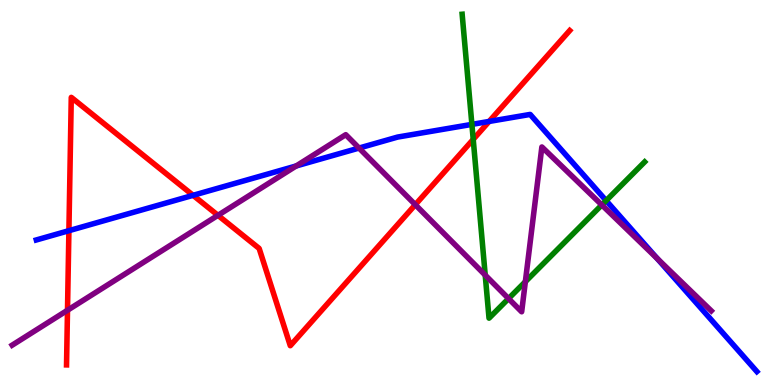[{'lines': ['blue', 'red'], 'intersections': [{'x': 0.889, 'y': 4.01}, {'x': 2.49, 'y': 4.93}, {'x': 6.31, 'y': 6.85}]}, {'lines': ['green', 'red'], 'intersections': [{'x': 6.11, 'y': 6.38}]}, {'lines': ['purple', 'red'], 'intersections': [{'x': 0.871, 'y': 1.94}, {'x': 2.81, 'y': 4.41}, {'x': 5.36, 'y': 4.68}]}, {'lines': ['blue', 'green'], 'intersections': [{'x': 6.09, 'y': 6.77}, {'x': 7.82, 'y': 4.79}]}, {'lines': ['blue', 'purple'], 'intersections': [{'x': 3.82, 'y': 5.69}, {'x': 4.63, 'y': 6.15}, {'x': 8.48, 'y': 3.28}]}, {'lines': ['green', 'purple'], 'intersections': [{'x': 6.26, 'y': 2.85}, {'x': 6.56, 'y': 2.24}, {'x': 6.78, 'y': 2.68}, {'x': 7.77, 'y': 4.68}]}]